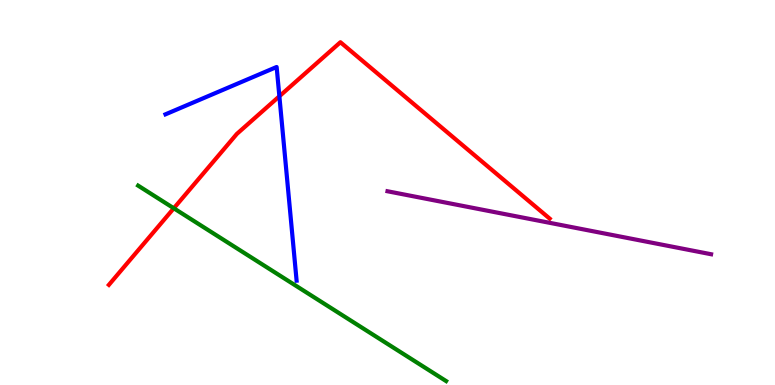[{'lines': ['blue', 'red'], 'intersections': [{'x': 3.6, 'y': 7.5}]}, {'lines': ['green', 'red'], 'intersections': [{'x': 2.24, 'y': 4.59}]}, {'lines': ['purple', 'red'], 'intersections': []}, {'lines': ['blue', 'green'], 'intersections': []}, {'lines': ['blue', 'purple'], 'intersections': []}, {'lines': ['green', 'purple'], 'intersections': []}]